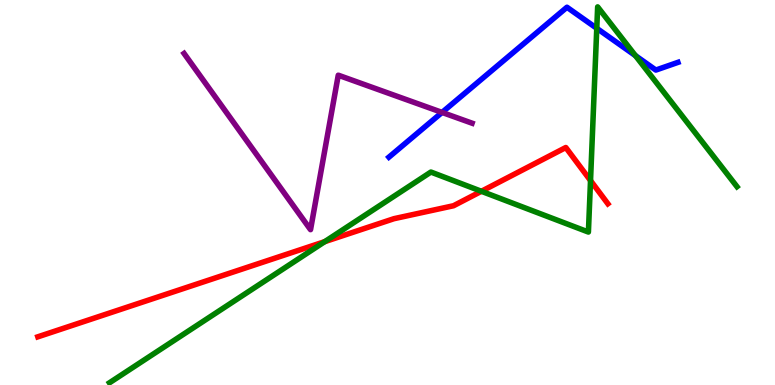[{'lines': ['blue', 'red'], 'intersections': []}, {'lines': ['green', 'red'], 'intersections': [{'x': 4.19, 'y': 3.72}, {'x': 6.21, 'y': 5.03}, {'x': 7.62, 'y': 5.31}]}, {'lines': ['purple', 'red'], 'intersections': []}, {'lines': ['blue', 'green'], 'intersections': [{'x': 7.7, 'y': 9.26}, {'x': 8.2, 'y': 8.55}]}, {'lines': ['blue', 'purple'], 'intersections': [{'x': 5.7, 'y': 7.08}]}, {'lines': ['green', 'purple'], 'intersections': []}]